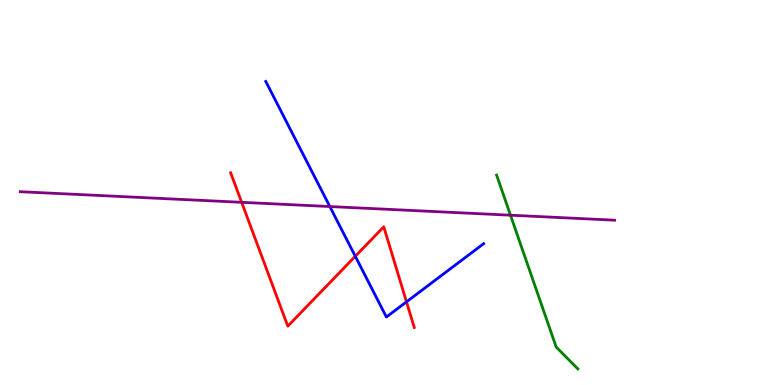[{'lines': ['blue', 'red'], 'intersections': [{'x': 4.58, 'y': 3.34}, {'x': 5.25, 'y': 2.16}]}, {'lines': ['green', 'red'], 'intersections': []}, {'lines': ['purple', 'red'], 'intersections': [{'x': 3.12, 'y': 4.74}]}, {'lines': ['blue', 'green'], 'intersections': []}, {'lines': ['blue', 'purple'], 'intersections': [{'x': 4.26, 'y': 4.64}]}, {'lines': ['green', 'purple'], 'intersections': [{'x': 6.59, 'y': 4.41}]}]